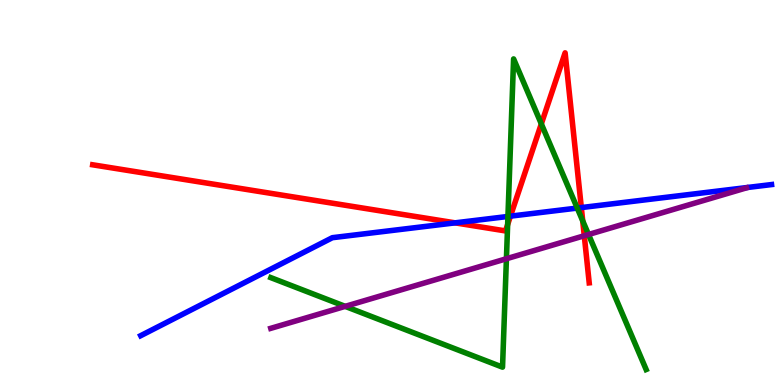[{'lines': ['blue', 'red'], 'intersections': [{'x': 5.87, 'y': 4.21}, {'x': 6.59, 'y': 4.39}, {'x': 7.5, 'y': 4.61}]}, {'lines': ['green', 'red'], 'intersections': [{'x': 6.55, 'y': 4.17}, {'x': 6.98, 'y': 6.78}, {'x': 7.52, 'y': 4.26}]}, {'lines': ['purple', 'red'], 'intersections': [{'x': 7.54, 'y': 3.88}]}, {'lines': ['blue', 'green'], 'intersections': [{'x': 6.55, 'y': 4.38}, {'x': 7.45, 'y': 4.6}]}, {'lines': ['blue', 'purple'], 'intersections': []}, {'lines': ['green', 'purple'], 'intersections': [{'x': 4.45, 'y': 2.04}, {'x': 6.53, 'y': 3.28}, {'x': 7.59, 'y': 3.91}]}]